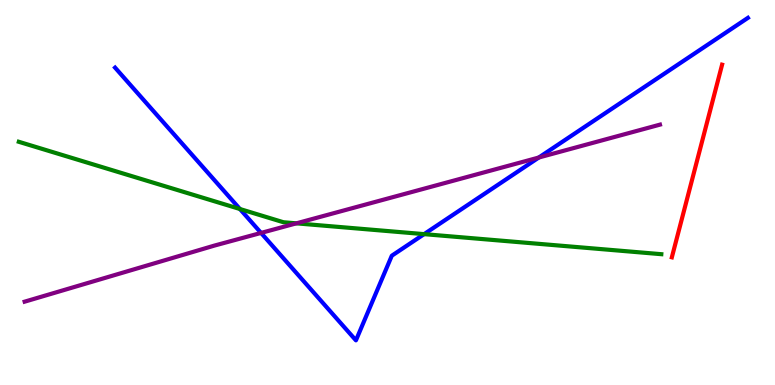[{'lines': ['blue', 'red'], 'intersections': []}, {'lines': ['green', 'red'], 'intersections': []}, {'lines': ['purple', 'red'], 'intersections': []}, {'lines': ['blue', 'green'], 'intersections': [{'x': 3.1, 'y': 4.57}, {'x': 5.47, 'y': 3.92}]}, {'lines': ['blue', 'purple'], 'intersections': [{'x': 3.37, 'y': 3.95}, {'x': 6.95, 'y': 5.91}]}, {'lines': ['green', 'purple'], 'intersections': [{'x': 3.82, 'y': 4.2}]}]